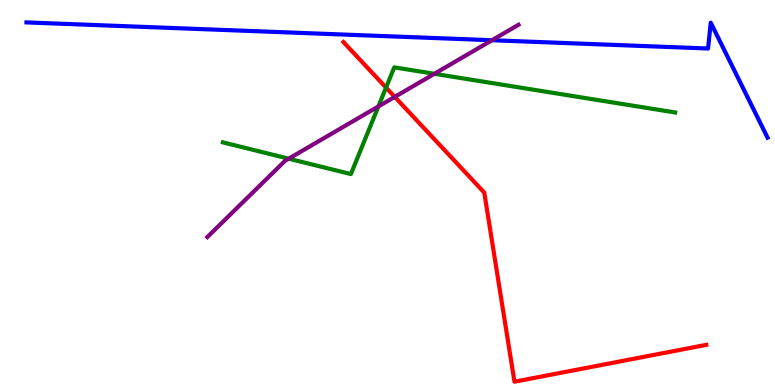[{'lines': ['blue', 'red'], 'intersections': []}, {'lines': ['green', 'red'], 'intersections': [{'x': 4.98, 'y': 7.72}]}, {'lines': ['purple', 'red'], 'intersections': [{'x': 5.09, 'y': 7.48}]}, {'lines': ['blue', 'green'], 'intersections': []}, {'lines': ['blue', 'purple'], 'intersections': [{'x': 6.35, 'y': 8.95}]}, {'lines': ['green', 'purple'], 'intersections': [{'x': 3.73, 'y': 5.88}, {'x': 4.88, 'y': 7.24}, {'x': 5.6, 'y': 8.08}]}]